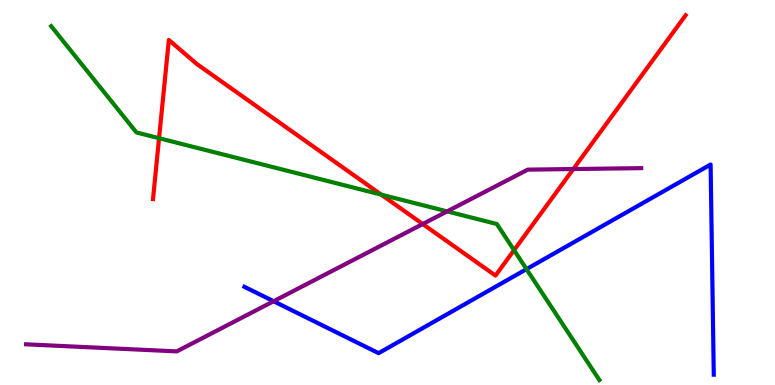[{'lines': ['blue', 'red'], 'intersections': []}, {'lines': ['green', 'red'], 'intersections': [{'x': 2.05, 'y': 6.41}, {'x': 4.92, 'y': 4.94}, {'x': 6.63, 'y': 3.5}]}, {'lines': ['purple', 'red'], 'intersections': [{'x': 5.45, 'y': 4.18}, {'x': 7.4, 'y': 5.61}]}, {'lines': ['blue', 'green'], 'intersections': [{'x': 6.79, 'y': 3.01}]}, {'lines': ['blue', 'purple'], 'intersections': [{'x': 3.53, 'y': 2.18}]}, {'lines': ['green', 'purple'], 'intersections': [{'x': 5.77, 'y': 4.51}]}]